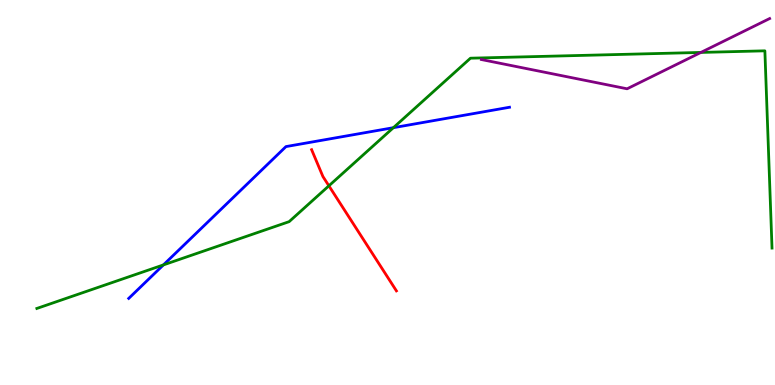[{'lines': ['blue', 'red'], 'intersections': []}, {'lines': ['green', 'red'], 'intersections': [{'x': 4.24, 'y': 5.17}]}, {'lines': ['purple', 'red'], 'intersections': []}, {'lines': ['blue', 'green'], 'intersections': [{'x': 2.11, 'y': 3.12}, {'x': 5.08, 'y': 6.68}]}, {'lines': ['blue', 'purple'], 'intersections': []}, {'lines': ['green', 'purple'], 'intersections': [{'x': 9.04, 'y': 8.64}]}]